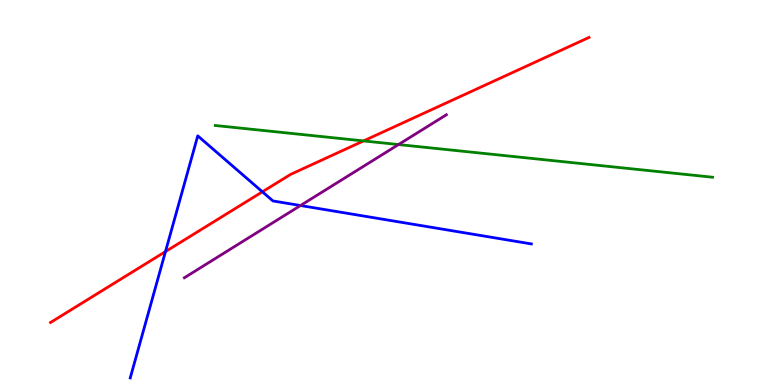[{'lines': ['blue', 'red'], 'intersections': [{'x': 2.14, 'y': 3.47}, {'x': 3.39, 'y': 5.02}]}, {'lines': ['green', 'red'], 'intersections': [{'x': 4.69, 'y': 6.34}]}, {'lines': ['purple', 'red'], 'intersections': []}, {'lines': ['blue', 'green'], 'intersections': []}, {'lines': ['blue', 'purple'], 'intersections': [{'x': 3.88, 'y': 4.66}]}, {'lines': ['green', 'purple'], 'intersections': [{'x': 5.14, 'y': 6.25}]}]